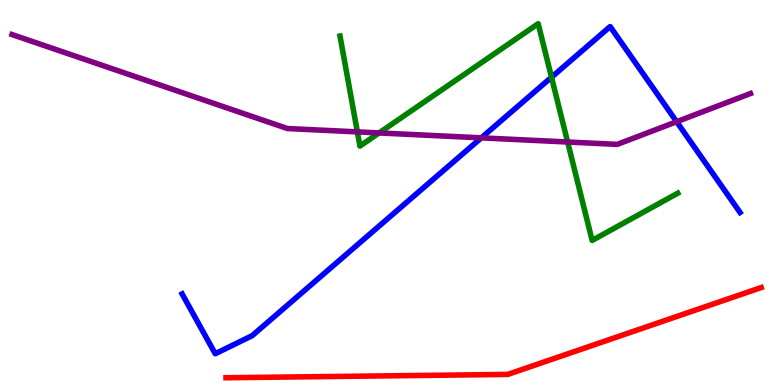[{'lines': ['blue', 'red'], 'intersections': []}, {'lines': ['green', 'red'], 'intersections': []}, {'lines': ['purple', 'red'], 'intersections': []}, {'lines': ['blue', 'green'], 'intersections': [{'x': 7.12, 'y': 7.99}]}, {'lines': ['blue', 'purple'], 'intersections': [{'x': 6.21, 'y': 6.42}, {'x': 8.73, 'y': 6.84}]}, {'lines': ['green', 'purple'], 'intersections': [{'x': 4.61, 'y': 6.57}, {'x': 4.89, 'y': 6.55}, {'x': 7.32, 'y': 6.31}]}]